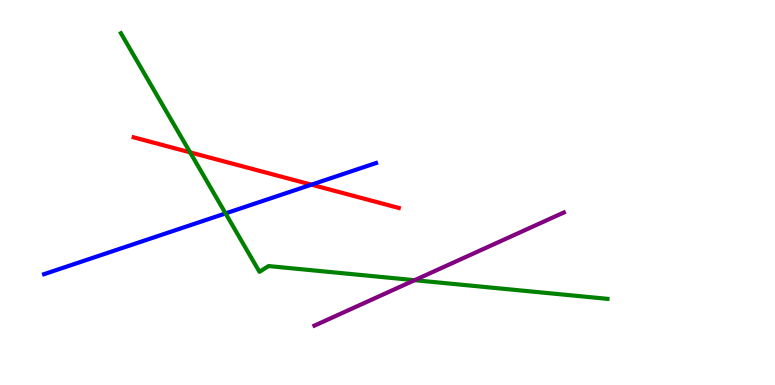[{'lines': ['blue', 'red'], 'intersections': [{'x': 4.02, 'y': 5.2}]}, {'lines': ['green', 'red'], 'intersections': [{'x': 2.45, 'y': 6.04}]}, {'lines': ['purple', 'red'], 'intersections': []}, {'lines': ['blue', 'green'], 'intersections': [{'x': 2.91, 'y': 4.46}]}, {'lines': ['blue', 'purple'], 'intersections': []}, {'lines': ['green', 'purple'], 'intersections': [{'x': 5.35, 'y': 2.72}]}]